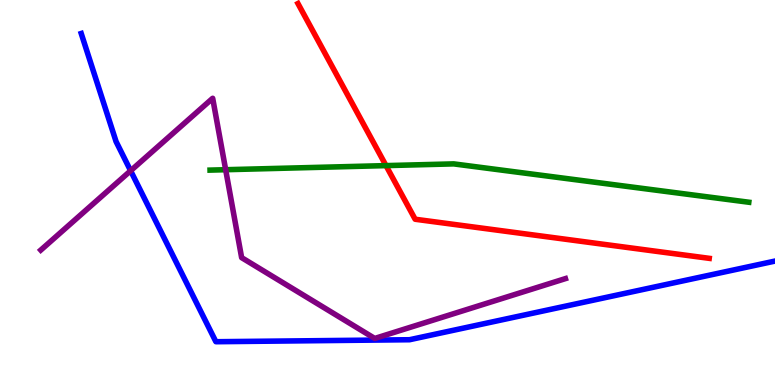[{'lines': ['blue', 'red'], 'intersections': []}, {'lines': ['green', 'red'], 'intersections': [{'x': 4.98, 'y': 5.7}]}, {'lines': ['purple', 'red'], 'intersections': []}, {'lines': ['blue', 'green'], 'intersections': []}, {'lines': ['blue', 'purple'], 'intersections': [{'x': 1.69, 'y': 5.57}]}, {'lines': ['green', 'purple'], 'intersections': [{'x': 2.91, 'y': 5.59}]}]